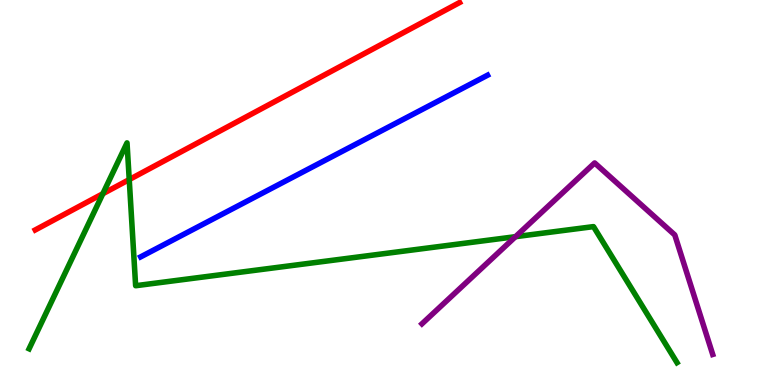[{'lines': ['blue', 'red'], 'intersections': []}, {'lines': ['green', 'red'], 'intersections': [{'x': 1.33, 'y': 4.97}, {'x': 1.67, 'y': 5.34}]}, {'lines': ['purple', 'red'], 'intersections': []}, {'lines': ['blue', 'green'], 'intersections': []}, {'lines': ['blue', 'purple'], 'intersections': []}, {'lines': ['green', 'purple'], 'intersections': [{'x': 6.65, 'y': 3.85}]}]